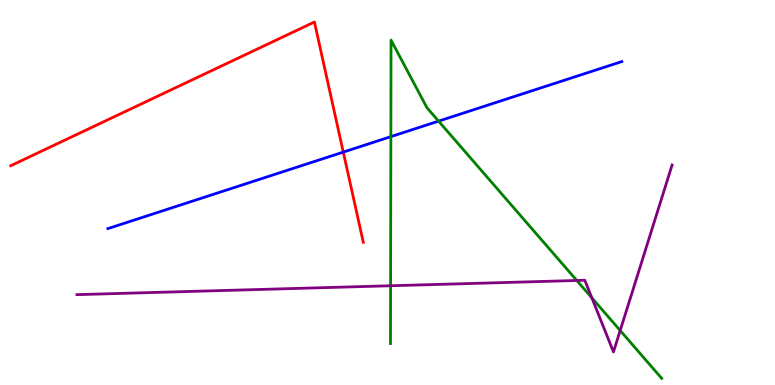[{'lines': ['blue', 'red'], 'intersections': [{'x': 4.43, 'y': 6.05}]}, {'lines': ['green', 'red'], 'intersections': []}, {'lines': ['purple', 'red'], 'intersections': []}, {'lines': ['blue', 'green'], 'intersections': [{'x': 5.04, 'y': 6.45}, {'x': 5.66, 'y': 6.85}]}, {'lines': ['blue', 'purple'], 'intersections': []}, {'lines': ['green', 'purple'], 'intersections': [{'x': 5.04, 'y': 2.58}, {'x': 7.44, 'y': 2.71}, {'x': 7.64, 'y': 2.26}, {'x': 8.0, 'y': 1.42}]}]